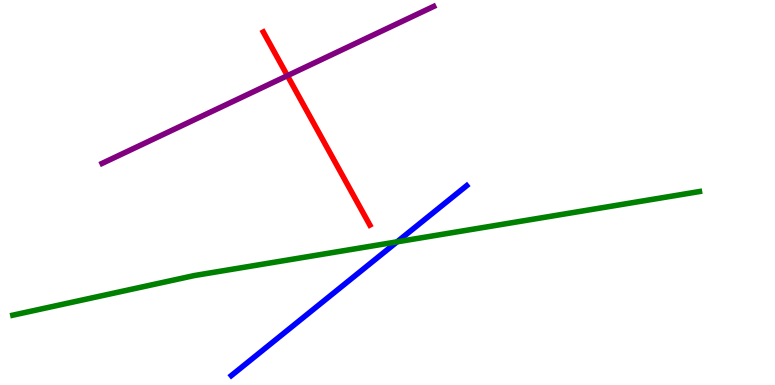[{'lines': ['blue', 'red'], 'intersections': []}, {'lines': ['green', 'red'], 'intersections': []}, {'lines': ['purple', 'red'], 'intersections': [{'x': 3.71, 'y': 8.03}]}, {'lines': ['blue', 'green'], 'intersections': [{'x': 5.12, 'y': 3.72}]}, {'lines': ['blue', 'purple'], 'intersections': []}, {'lines': ['green', 'purple'], 'intersections': []}]